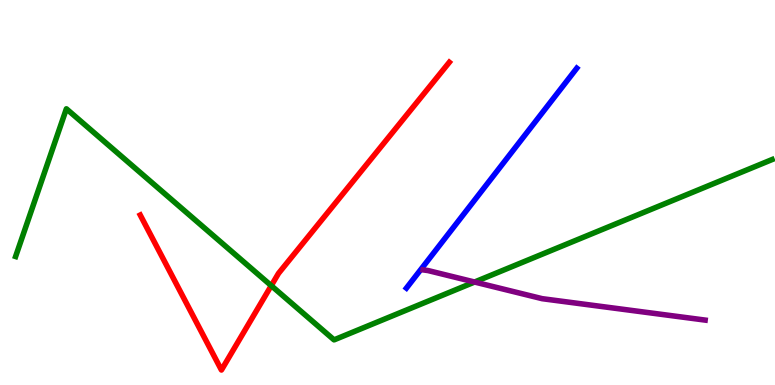[{'lines': ['blue', 'red'], 'intersections': []}, {'lines': ['green', 'red'], 'intersections': [{'x': 3.5, 'y': 2.58}]}, {'lines': ['purple', 'red'], 'intersections': []}, {'lines': ['blue', 'green'], 'intersections': []}, {'lines': ['blue', 'purple'], 'intersections': []}, {'lines': ['green', 'purple'], 'intersections': [{'x': 6.12, 'y': 2.67}]}]